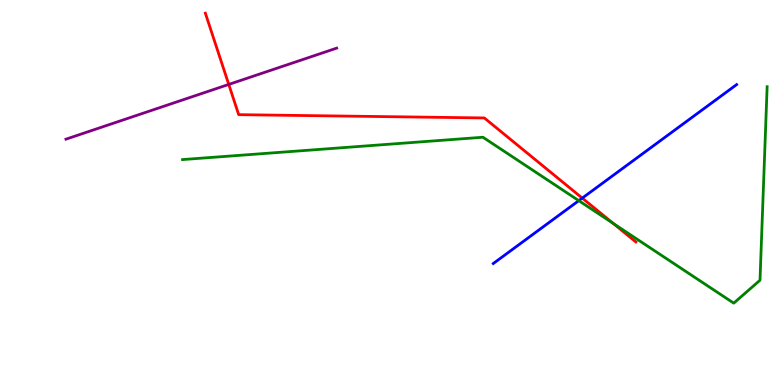[{'lines': ['blue', 'red'], 'intersections': [{'x': 7.51, 'y': 4.85}]}, {'lines': ['green', 'red'], 'intersections': [{'x': 7.91, 'y': 4.2}]}, {'lines': ['purple', 'red'], 'intersections': [{'x': 2.95, 'y': 7.81}]}, {'lines': ['blue', 'green'], 'intersections': [{'x': 7.47, 'y': 4.79}]}, {'lines': ['blue', 'purple'], 'intersections': []}, {'lines': ['green', 'purple'], 'intersections': []}]